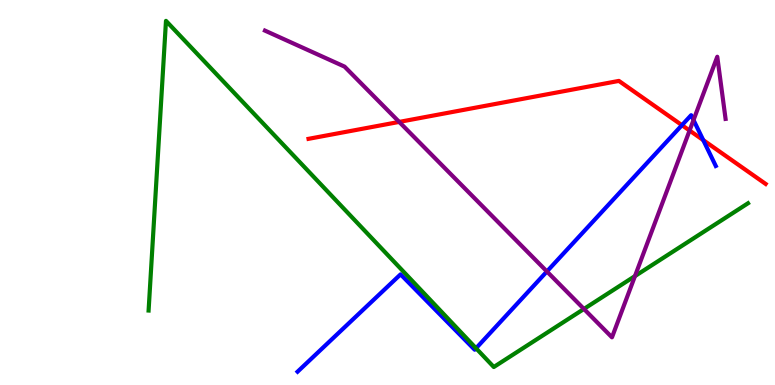[{'lines': ['blue', 'red'], 'intersections': [{'x': 8.8, 'y': 6.75}, {'x': 9.07, 'y': 6.36}]}, {'lines': ['green', 'red'], 'intersections': []}, {'lines': ['purple', 'red'], 'intersections': [{'x': 5.15, 'y': 6.83}, {'x': 8.9, 'y': 6.61}]}, {'lines': ['blue', 'green'], 'intersections': [{'x': 6.14, 'y': 0.954}]}, {'lines': ['blue', 'purple'], 'intersections': [{'x': 7.06, 'y': 2.95}, {'x': 8.95, 'y': 6.88}]}, {'lines': ['green', 'purple'], 'intersections': [{'x': 7.53, 'y': 1.98}, {'x': 8.19, 'y': 2.83}]}]